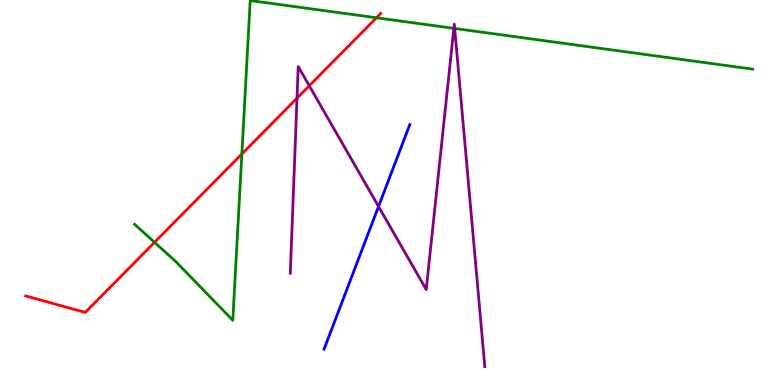[{'lines': ['blue', 'red'], 'intersections': []}, {'lines': ['green', 'red'], 'intersections': [{'x': 1.99, 'y': 3.71}, {'x': 3.12, 'y': 6.0}, {'x': 4.86, 'y': 9.54}]}, {'lines': ['purple', 'red'], 'intersections': [{'x': 3.83, 'y': 7.45}, {'x': 3.99, 'y': 7.77}]}, {'lines': ['blue', 'green'], 'intersections': []}, {'lines': ['blue', 'purple'], 'intersections': [{'x': 4.88, 'y': 4.64}]}, {'lines': ['green', 'purple'], 'intersections': [{'x': 5.86, 'y': 9.26}, {'x': 5.87, 'y': 9.26}]}]